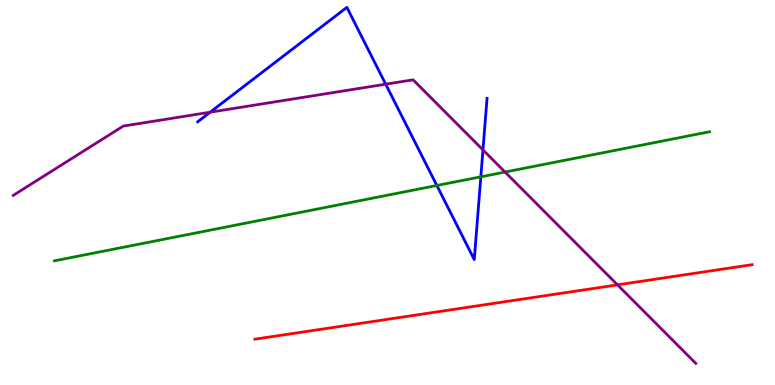[{'lines': ['blue', 'red'], 'intersections': []}, {'lines': ['green', 'red'], 'intersections': []}, {'lines': ['purple', 'red'], 'intersections': [{'x': 7.97, 'y': 2.6}]}, {'lines': ['blue', 'green'], 'intersections': [{'x': 5.64, 'y': 5.18}, {'x': 6.2, 'y': 5.41}]}, {'lines': ['blue', 'purple'], 'intersections': [{'x': 2.71, 'y': 7.09}, {'x': 4.98, 'y': 7.81}, {'x': 6.23, 'y': 6.11}]}, {'lines': ['green', 'purple'], 'intersections': [{'x': 6.52, 'y': 5.53}]}]